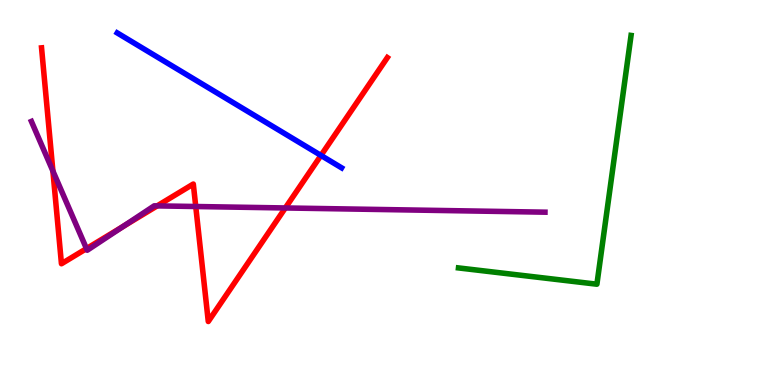[{'lines': ['blue', 'red'], 'intersections': [{'x': 4.14, 'y': 5.96}]}, {'lines': ['green', 'red'], 'intersections': []}, {'lines': ['purple', 'red'], 'intersections': [{'x': 0.683, 'y': 5.56}, {'x': 1.12, 'y': 3.54}, {'x': 1.59, 'y': 4.11}, {'x': 2.03, 'y': 4.65}, {'x': 2.53, 'y': 4.64}, {'x': 3.68, 'y': 4.6}]}, {'lines': ['blue', 'green'], 'intersections': []}, {'lines': ['blue', 'purple'], 'intersections': []}, {'lines': ['green', 'purple'], 'intersections': []}]